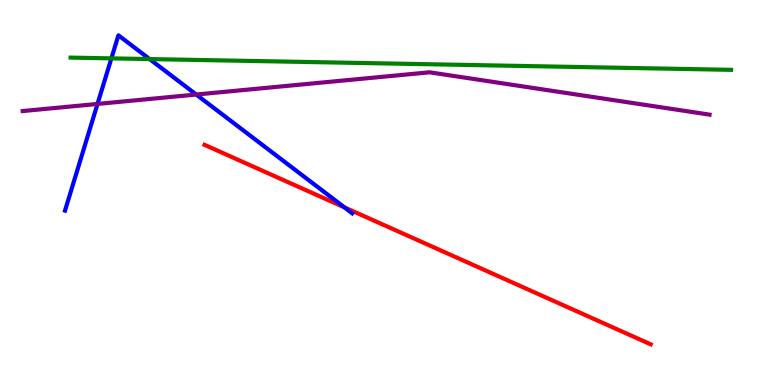[{'lines': ['blue', 'red'], 'intersections': [{'x': 4.44, 'y': 4.61}]}, {'lines': ['green', 'red'], 'intersections': []}, {'lines': ['purple', 'red'], 'intersections': []}, {'lines': ['blue', 'green'], 'intersections': [{'x': 1.44, 'y': 8.48}, {'x': 1.93, 'y': 8.47}]}, {'lines': ['blue', 'purple'], 'intersections': [{'x': 1.26, 'y': 7.3}, {'x': 2.53, 'y': 7.54}]}, {'lines': ['green', 'purple'], 'intersections': []}]